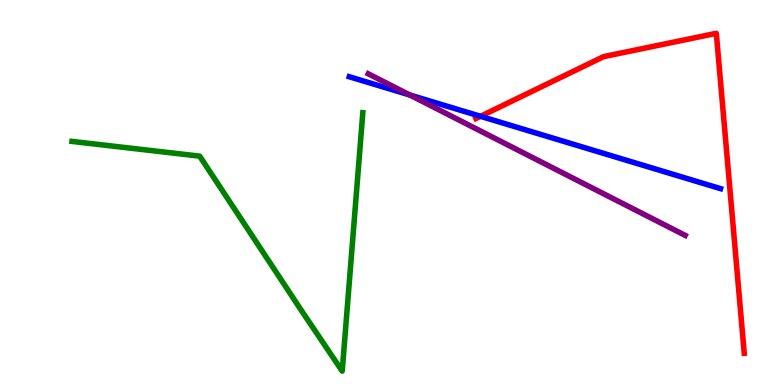[{'lines': ['blue', 'red'], 'intersections': [{'x': 6.2, 'y': 6.98}]}, {'lines': ['green', 'red'], 'intersections': []}, {'lines': ['purple', 'red'], 'intersections': []}, {'lines': ['blue', 'green'], 'intersections': []}, {'lines': ['blue', 'purple'], 'intersections': [{'x': 5.29, 'y': 7.53}]}, {'lines': ['green', 'purple'], 'intersections': []}]